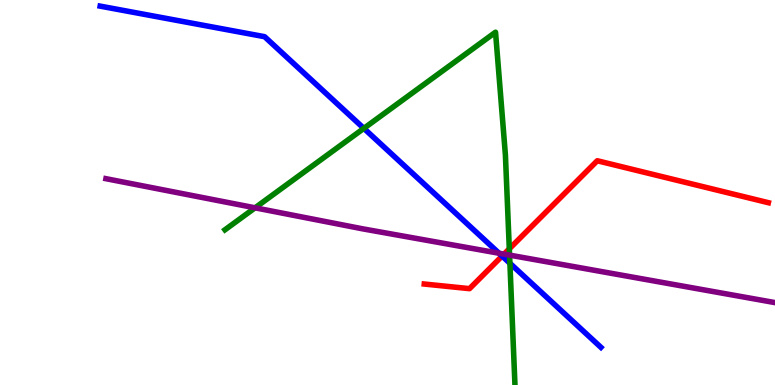[{'lines': ['blue', 'red'], 'intersections': [{'x': 6.48, 'y': 3.35}]}, {'lines': ['green', 'red'], 'intersections': [{'x': 6.57, 'y': 3.54}]}, {'lines': ['purple', 'red'], 'intersections': [{'x': 6.5, 'y': 3.4}]}, {'lines': ['blue', 'green'], 'intersections': [{'x': 4.69, 'y': 6.67}, {'x': 6.58, 'y': 3.16}]}, {'lines': ['blue', 'purple'], 'intersections': [{'x': 6.44, 'y': 3.42}]}, {'lines': ['green', 'purple'], 'intersections': [{'x': 3.29, 'y': 4.6}, {'x': 6.58, 'y': 3.37}]}]